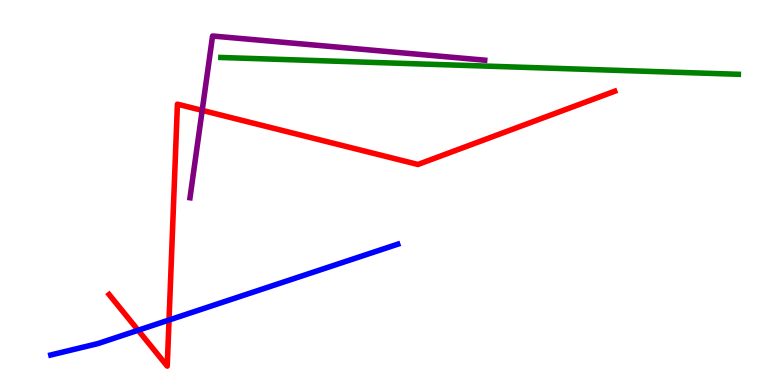[{'lines': ['blue', 'red'], 'intersections': [{'x': 1.78, 'y': 1.42}, {'x': 2.18, 'y': 1.69}]}, {'lines': ['green', 'red'], 'intersections': []}, {'lines': ['purple', 'red'], 'intersections': [{'x': 2.61, 'y': 7.13}]}, {'lines': ['blue', 'green'], 'intersections': []}, {'lines': ['blue', 'purple'], 'intersections': []}, {'lines': ['green', 'purple'], 'intersections': []}]